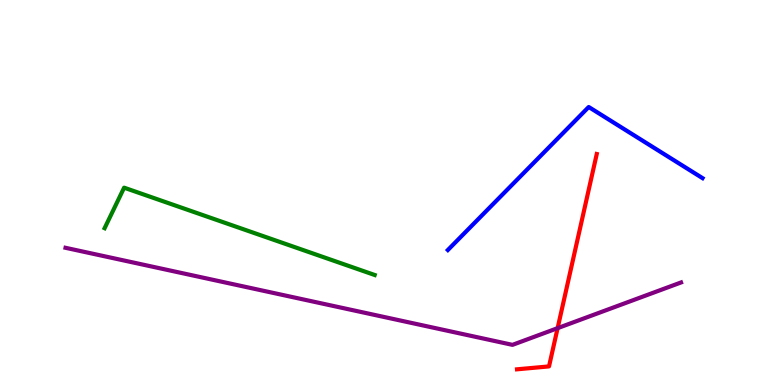[{'lines': ['blue', 'red'], 'intersections': []}, {'lines': ['green', 'red'], 'intersections': []}, {'lines': ['purple', 'red'], 'intersections': [{'x': 7.2, 'y': 1.48}]}, {'lines': ['blue', 'green'], 'intersections': []}, {'lines': ['blue', 'purple'], 'intersections': []}, {'lines': ['green', 'purple'], 'intersections': []}]